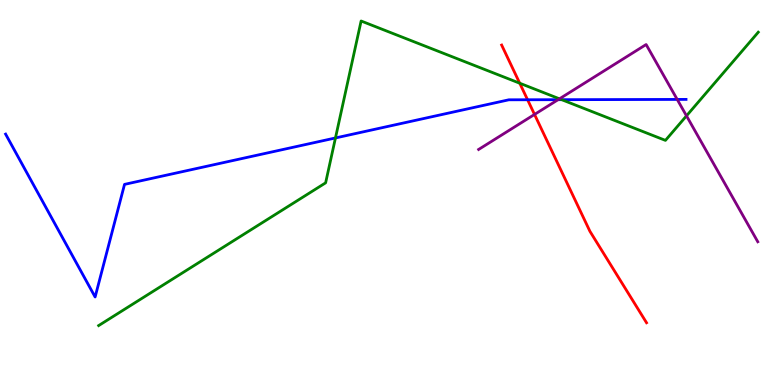[{'lines': ['blue', 'red'], 'intersections': [{'x': 6.81, 'y': 7.41}]}, {'lines': ['green', 'red'], 'intersections': [{'x': 6.71, 'y': 7.84}]}, {'lines': ['purple', 'red'], 'intersections': [{'x': 6.9, 'y': 7.03}]}, {'lines': ['blue', 'green'], 'intersections': [{'x': 4.33, 'y': 6.42}, {'x': 7.25, 'y': 7.41}]}, {'lines': ['blue', 'purple'], 'intersections': [{'x': 7.2, 'y': 7.41}, {'x': 8.74, 'y': 7.42}]}, {'lines': ['green', 'purple'], 'intersections': [{'x': 7.22, 'y': 7.43}, {'x': 8.86, 'y': 6.99}]}]